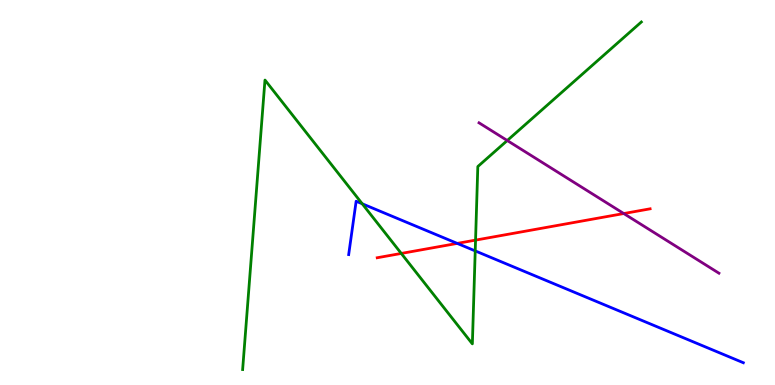[{'lines': ['blue', 'red'], 'intersections': [{'x': 5.9, 'y': 3.68}]}, {'lines': ['green', 'red'], 'intersections': [{'x': 5.18, 'y': 3.42}, {'x': 6.14, 'y': 3.76}]}, {'lines': ['purple', 'red'], 'intersections': [{'x': 8.05, 'y': 4.45}]}, {'lines': ['blue', 'green'], 'intersections': [{'x': 4.67, 'y': 4.71}, {'x': 6.13, 'y': 3.48}]}, {'lines': ['blue', 'purple'], 'intersections': []}, {'lines': ['green', 'purple'], 'intersections': [{'x': 6.55, 'y': 6.35}]}]